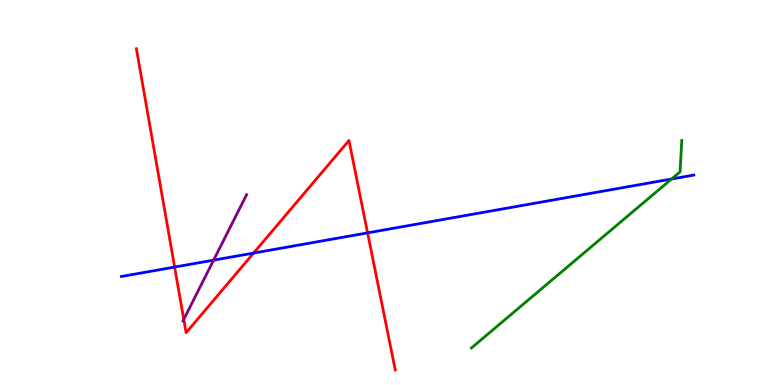[{'lines': ['blue', 'red'], 'intersections': [{'x': 2.25, 'y': 3.06}, {'x': 3.27, 'y': 3.43}, {'x': 4.74, 'y': 3.95}]}, {'lines': ['green', 'red'], 'intersections': []}, {'lines': ['purple', 'red'], 'intersections': [{'x': 2.37, 'y': 1.7}]}, {'lines': ['blue', 'green'], 'intersections': [{'x': 8.67, 'y': 5.35}]}, {'lines': ['blue', 'purple'], 'intersections': [{'x': 2.76, 'y': 3.24}]}, {'lines': ['green', 'purple'], 'intersections': []}]